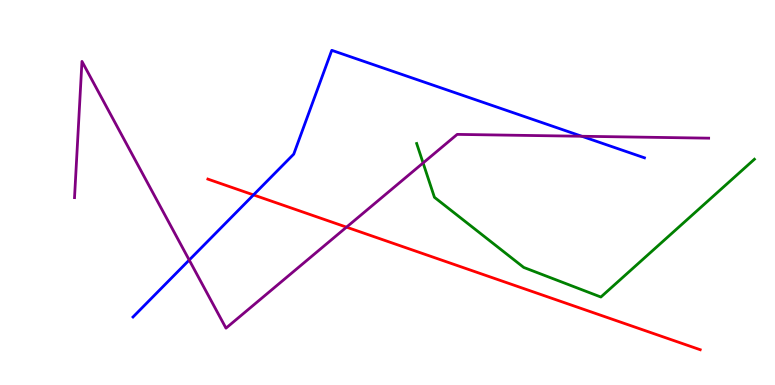[{'lines': ['blue', 'red'], 'intersections': [{'x': 3.27, 'y': 4.94}]}, {'lines': ['green', 'red'], 'intersections': []}, {'lines': ['purple', 'red'], 'intersections': [{'x': 4.47, 'y': 4.1}]}, {'lines': ['blue', 'green'], 'intersections': []}, {'lines': ['blue', 'purple'], 'intersections': [{'x': 2.44, 'y': 3.25}, {'x': 7.51, 'y': 6.46}]}, {'lines': ['green', 'purple'], 'intersections': [{'x': 5.46, 'y': 5.77}]}]